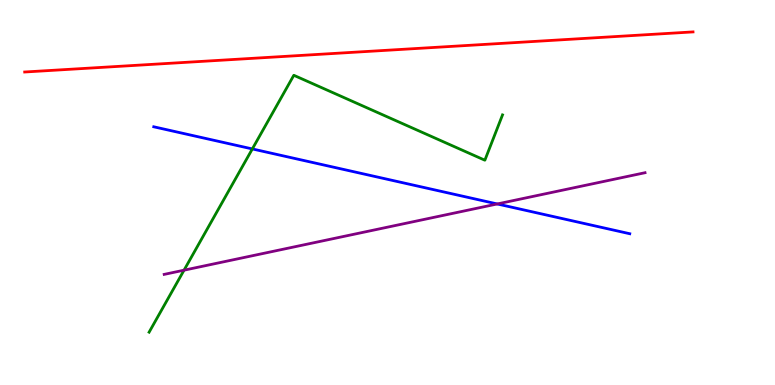[{'lines': ['blue', 'red'], 'intersections': []}, {'lines': ['green', 'red'], 'intersections': []}, {'lines': ['purple', 'red'], 'intersections': []}, {'lines': ['blue', 'green'], 'intersections': [{'x': 3.26, 'y': 6.13}]}, {'lines': ['blue', 'purple'], 'intersections': [{'x': 6.42, 'y': 4.7}]}, {'lines': ['green', 'purple'], 'intersections': [{'x': 2.37, 'y': 2.98}]}]